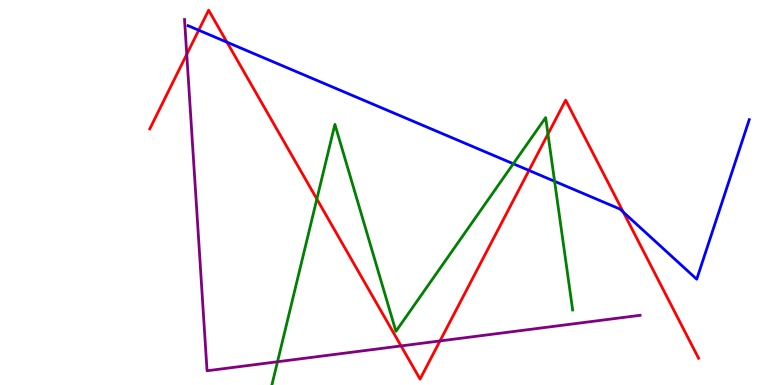[{'lines': ['blue', 'red'], 'intersections': [{'x': 2.56, 'y': 9.22}, {'x': 2.93, 'y': 8.9}, {'x': 6.83, 'y': 5.57}, {'x': 8.04, 'y': 4.49}]}, {'lines': ['green', 'red'], 'intersections': [{'x': 4.09, 'y': 4.83}, {'x': 7.07, 'y': 6.52}]}, {'lines': ['purple', 'red'], 'intersections': [{'x': 2.41, 'y': 8.59}, {'x': 5.17, 'y': 1.01}, {'x': 5.68, 'y': 1.14}]}, {'lines': ['blue', 'green'], 'intersections': [{'x': 6.62, 'y': 5.75}, {'x': 7.16, 'y': 5.29}]}, {'lines': ['blue', 'purple'], 'intersections': []}, {'lines': ['green', 'purple'], 'intersections': [{'x': 3.58, 'y': 0.604}]}]